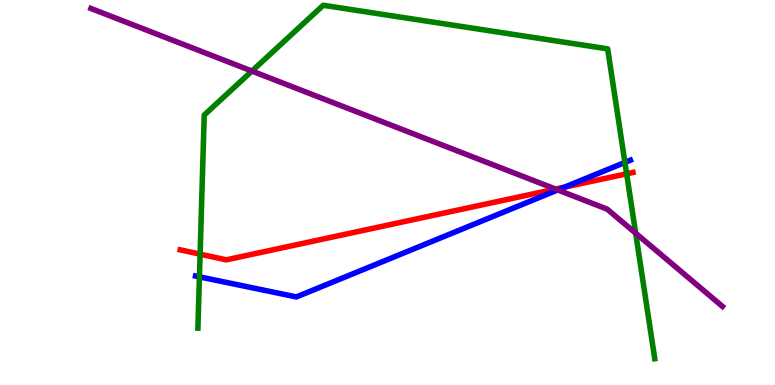[{'lines': ['blue', 'red'], 'intersections': [{'x': 7.28, 'y': 5.14}]}, {'lines': ['green', 'red'], 'intersections': [{'x': 2.58, 'y': 3.4}, {'x': 8.09, 'y': 5.49}]}, {'lines': ['purple', 'red'], 'intersections': [{'x': 7.17, 'y': 5.09}]}, {'lines': ['blue', 'green'], 'intersections': [{'x': 2.57, 'y': 2.81}, {'x': 8.06, 'y': 5.78}]}, {'lines': ['blue', 'purple'], 'intersections': [{'x': 7.2, 'y': 5.07}]}, {'lines': ['green', 'purple'], 'intersections': [{'x': 3.25, 'y': 8.15}, {'x': 8.2, 'y': 3.94}]}]